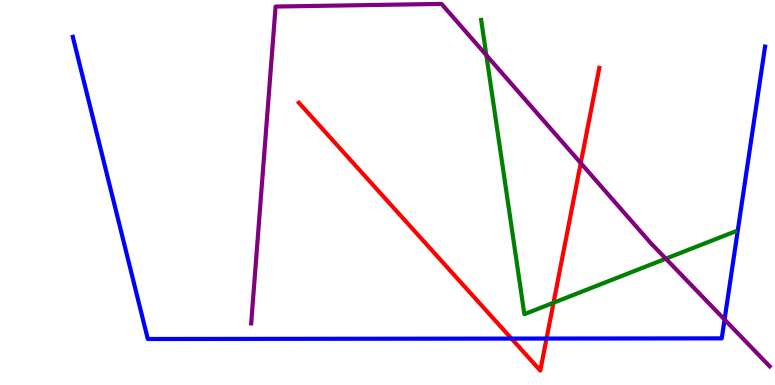[{'lines': ['blue', 'red'], 'intersections': [{'x': 6.6, 'y': 1.21}, {'x': 7.05, 'y': 1.21}]}, {'lines': ['green', 'red'], 'intersections': [{'x': 7.14, 'y': 2.14}]}, {'lines': ['purple', 'red'], 'intersections': [{'x': 7.49, 'y': 5.76}]}, {'lines': ['blue', 'green'], 'intersections': []}, {'lines': ['blue', 'purple'], 'intersections': [{'x': 9.35, 'y': 1.7}]}, {'lines': ['green', 'purple'], 'intersections': [{'x': 6.28, 'y': 8.57}, {'x': 8.59, 'y': 3.28}]}]